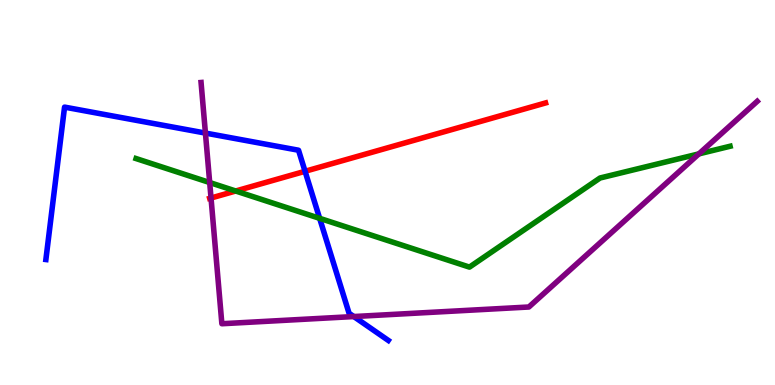[{'lines': ['blue', 'red'], 'intersections': [{'x': 3.94, 'y': 5.55}]}, {'lines': ['green', 'red'], 'intersections': [{'x': 3.04, 'y': 5.04}]}, {'lines': ['purple', 'red'], 'intersections': [{'x': 2.72, 'y': 4.86}]}, {'lines': ['blue', 'green'], 'intersections': [{'x': 4.12, 'y': 4.33}]}, {'lines': ['blue', 'purple'], 'intersections': [{'x': 2.65, 'y': 6.54}, {'x': 4.57, 'y': 1.78}]}, {'lines': ['green', 'purple'], 'intersections': [{'x': 2.71, 'y': 5.26}, {'x': 9.02, 'y': 6.0}]}]